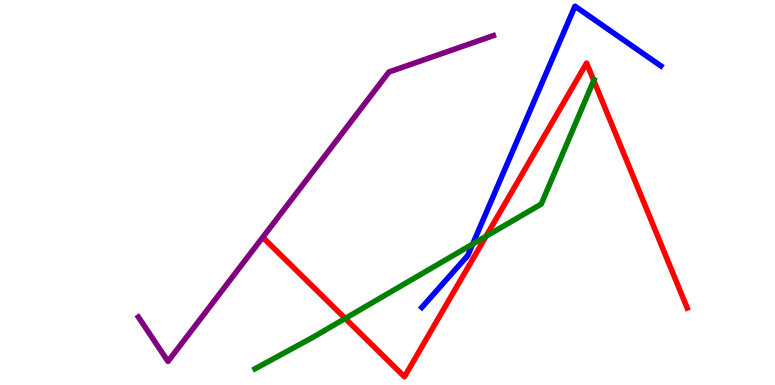[{'lines': ['blue', 'red'], 'intersections': []}, {'lines': ['green', 'red'], 'intersections': [{'x': 4.45, 'y': 1.73}, {'x': 6.27, 'y': 3.86}, {'x': 7.66, 'y': 7.91}]}, {'lines': ['purple', 'red'], 'intersections': []}, {'lines': ['blue', 'green'], 'intersections': [{'x': 6.1, 'y': 3.66}]}, {'lines': ['blue', 'purple'], 'intersections': []}, {'lines': ['green', 'purple'], 'intersections': []}]